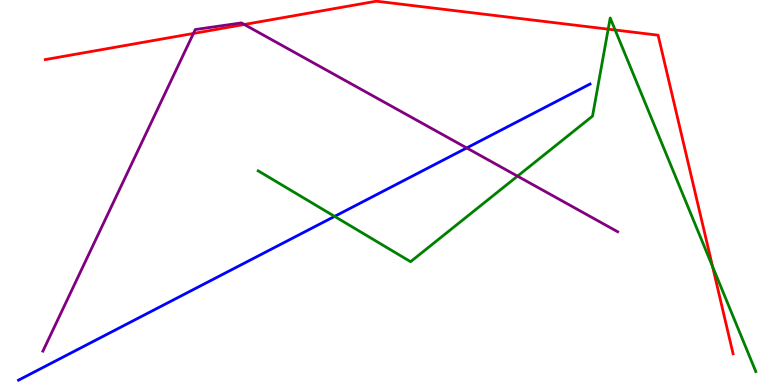[{'lines': ['blue', 'red'], 'intersections': []}, {'lines': ['green', 'red'], 'intersections': [{'x': 7.85, 'y': 9.24}, {'x': 7.94, 'y': 9.22}, {'x': 9.19, 'y': 3.08}]}, {'lines': ['purple', 'red'], 'intersections': [{'x': 2.5, 'y': 9.13}, {'x': 3.15, 'y': 9.36}]}, {'lines': ['blue', 'green'], 'intersections': [{'x': 4.32, 'y': 4.38}]}, {'lines': ['blue', 'purple'], 'intersections': [{'x': 6.02, 'y': 6.16}]}, {'lines': ['green', 'purple'], 'intersections': [{'x': 6.68, 'y': 5.42}]}]